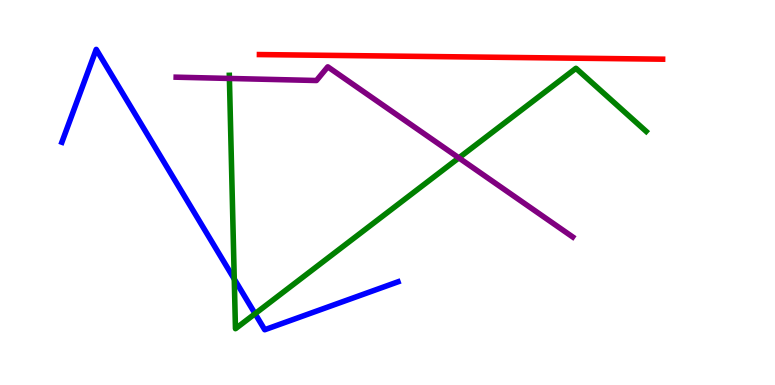[{'lines': ['blue', 'red'], 'intersections': []}, {'lines': ['green', 'red'], 'intersections': []}, {'lines': ['purple', 'red'], 'intersections': []}, {'lines': ['blue', 'green'], 'intersections': [{'x': 3.02, 'y': 2.75}, {'x': 3.29, 'y': 1.85}]}, {'lines': ['blue', 'purple'], 'intersections': []}, {'lines': ['green', 'purple'], 'intersections': [{'x': 2.96, 'y': 7.96}, {'x': 5.92, 'y': 5.9}]}]